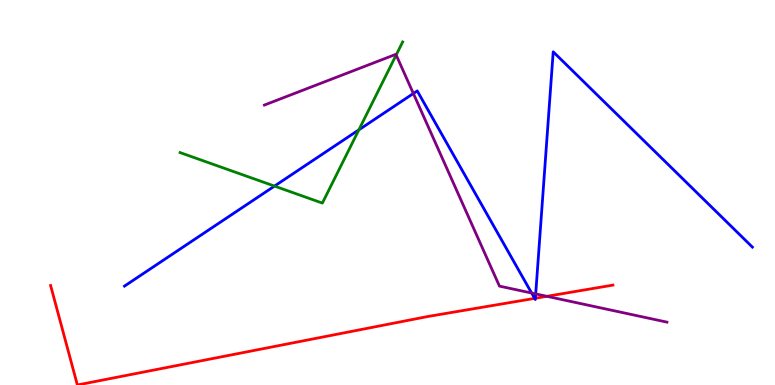[{'lines': ['blue', 'red'], 'intersections': [{'x': 6.9, 'y': 2.25}, {'x': 6.91, 'y': 2.25}]}, {'lines': ['green', 'red'], 'intersections': []}, {'lines': ['purple', 'red'], 'intersections': [{'x': 7.06, 'y': 2.3}]}, {'lines': ['blue', 'green'], 'intersections': [{'x': 3.54, 'y': 5.17}, {'x': 4.63, 'y': 6.63}]}, {'lines': ['blue', 'purple'], 'intersections': [{'x': 5.33, 'y': 7.57}, {'x': 6.86, 'y': 2.39}, {'x': 6.91, 'y': 2.37}]}, {'lines': ['green', 'purple'], 'intersections': [{'x': 5.11, 'y': 8.57}]}]